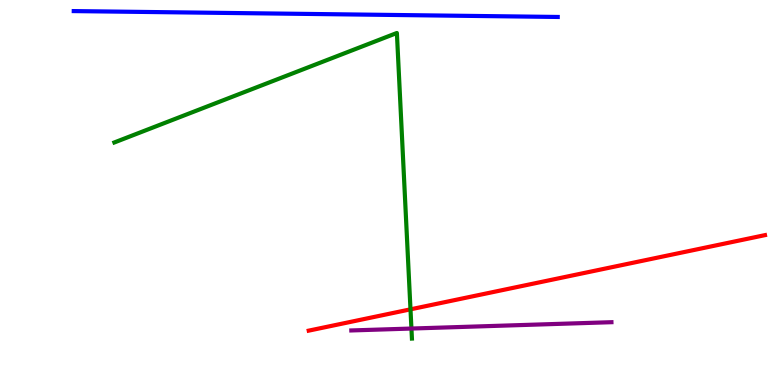[{'lines': ['blue', 'red'], 'intersections': []}, {'lines': ['green', 'red'], 'intersections': [{'x': 5.3, 'y': 1.97}]}, {'lines': ['purple', 'red'], 'intersections': []}, {'lines': ['blue', 'green'], 'intersections': []}, {'lines': ['blue', 'purple'], 'intersections': []}, {'lines': ['green', 'purple'], 'intersections': [{'x': 5.31, 'y': 1.47}]}]